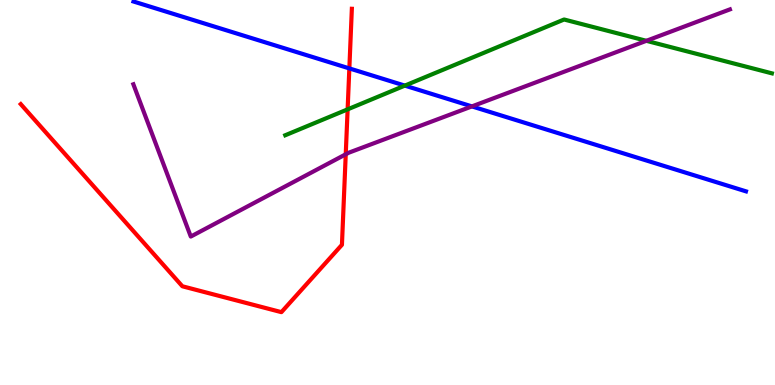[{'lines': ['blue', 'red'], 'intersections': [{'x': 4.51, 'y': 8.22}]}, {'lines': ['green', 'red'], 'intersections': [{'x': 4.49, 'y': 7.16}]}, {'lines': ['purple', 'red'], 'intersections': [{'x': 4.46, 'y': 5.99}]}, {'lines': ['blue', 'green'], 'intersections': [{'x': 5.22, 'y': 7.78}]}, {'lines': ['blue', 'purple'], 'intersections': [{'x': 6.09, 'y': 7.24}]}, {'lines': ['green', 'purple'], 'intersections': [{'x': 8.34, 'y': 8.94}]}]